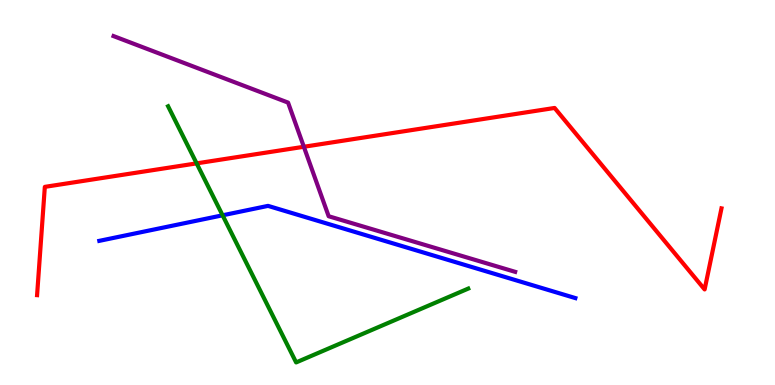[{'lines': ['blue', 'red'], 'intersections': []}, {'lines': ['green', 'red'], 'intersections': [{'x': 2.54, 'y': 5.76}]}, {'lines': ['purple', 'red'], 'intersections': [{'x': 3.92, 'y': 6.19}]}, {'lines': ['blue', 'green'], 'intersections': [{'x': 2.87, 'y': 4.41}]}, {'lines': ['blue', 'purple'], 'intersections': []}, {'lines': ['green', 'purple'], 'intersections': []}]